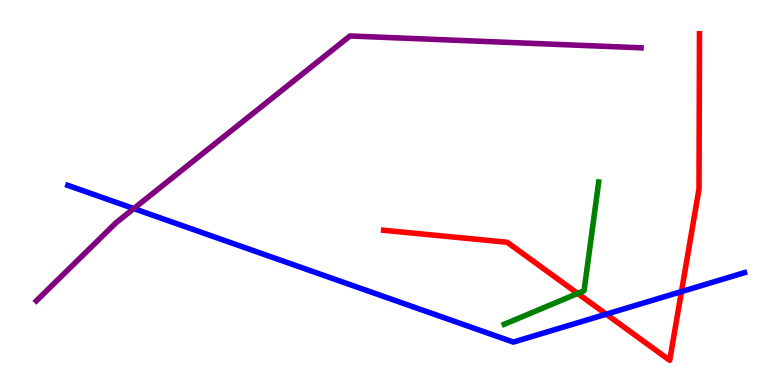[{'lines': ['blue', 'red'], 'intersections': [{'x': 7.82, 'y': 1.84}, {'x': 8.79, 'y': 2.43}]}, {'lines': ['green', 'red'], 'intersections': [{'x': 7.45, 'y': 2.38}]}, {'lines': ['purple', 'red'], 'intersections': []}, {'lines': ['blue', 'green'], 'intersections': []}, {'lines': ['blue', 'purple'], 'intersections': [{'x': 1.73, 'y': 4.58}]}, {'lines': ['green', 'purple'], 'intersections': []}]